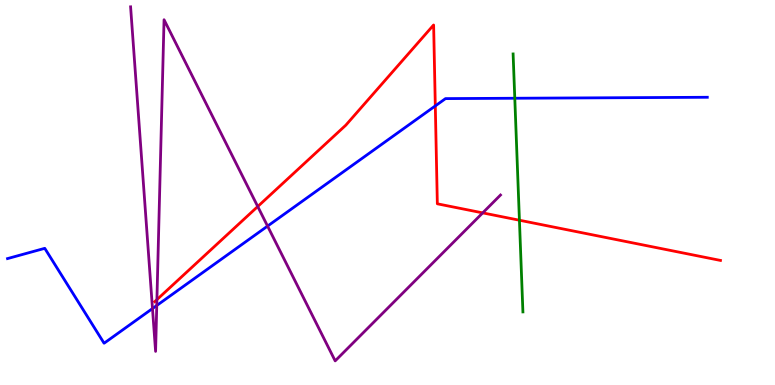[{'lines': ['blue', 'red'], 'intersections': [{'x': 5.62, 'y': 7.25}]}, {'lines': ['green', 'red'], 'intersections': [{'x': 6.7, 'y': 4.28}]}, {'lines': ['purple', 'red'], 'intersections': [{'x': 2.02, 'y': 2.22}, {'x': 3.33, 'y': 4.64}, {'x': 6.23, 'y': 4.47}]}, {'lines': ['blue', 'green'], 'intersections': [{'x': 6.64, 'y': 7.45}]}, {'lines': ['blue', 'purple'], 'intersections': [{'x': 1.97, 'y': 1.99}, {'x': 2.02, 'y': 2.07}, {'x': 3.45, 'y': 4.13}]}, {'lines': ['green', 'purple'], 'intersections': []}]